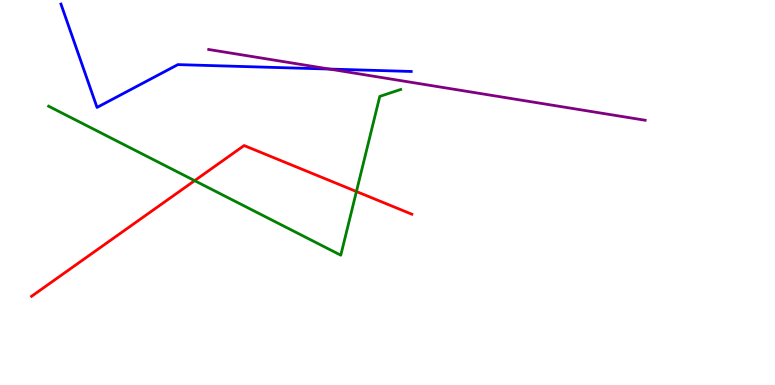[{'lines': ['blue', 'red'], 'intersections': []}, {'lines': ['green', 'red'], 'intersections': [{'x': 2.51, 'y': 5.31}, {'x': 4.6, 'y': 5.03}]}, {'lines': ['purple', 'red'], 'intersections': []}, {'lines': ['blue', 'green'], 'intersections': []}, {'lines': ['blue', 'purple'], 'intersections': [{'x': 4.25, 'y': 8.21}]}, {'lines': ['green', 'purple'], 'intersections': []}]